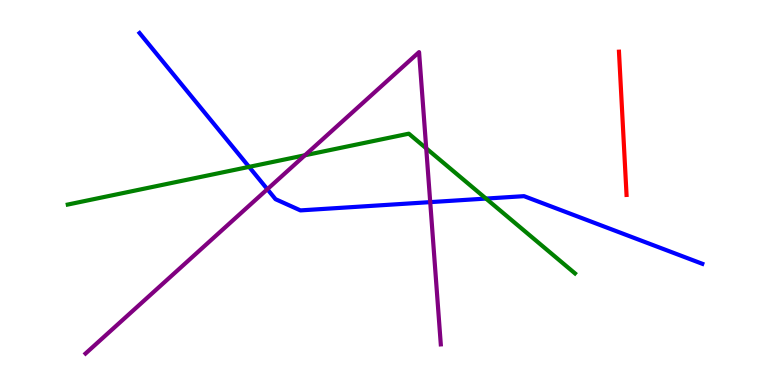[{'lines': ['blue', 'red'], 'intersections': []}, {'lines': ['green', 'red'], 'intersections': []}, {'lines': ['purple', 'red'], 'intersections': []}, {'lines': ['blue', 'green'], 'intersections': [{'x': 3.21, 'y': 5.67}, {'x': 6.27, 'y': 4.84}]}, {'lines': ['blue', 'purple'], 'intersections': [{'x': 3.45, 'y': 5.09}, {'x': 5.55, 'y': 4.75}]}, {'lines': ['green', 'purple'], 'intersections': [{'x': 3.93, 'y': 5.97}, {'x': 5.5, 'y': 6.15}]}]